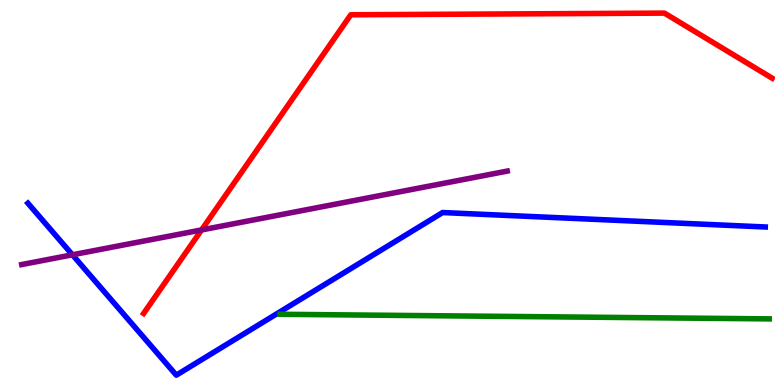[{'lines': ['blue', 'red'], 'intersections': []}, {'lines': ['green', 'red'], 'intersections': []}, {'lines': ['purple', 'red'], 'intersections': [{'x': 2.6, 'y': 4.03}]}, {'lines': ['blue', 'green'], 'intersections': []}, {'lines': ['blue', 'purple'], 'intersections': [{'x': 0.934, 'y': 3.38}]}, {'lines': ['green', 'purple'], 'intersections': []}]